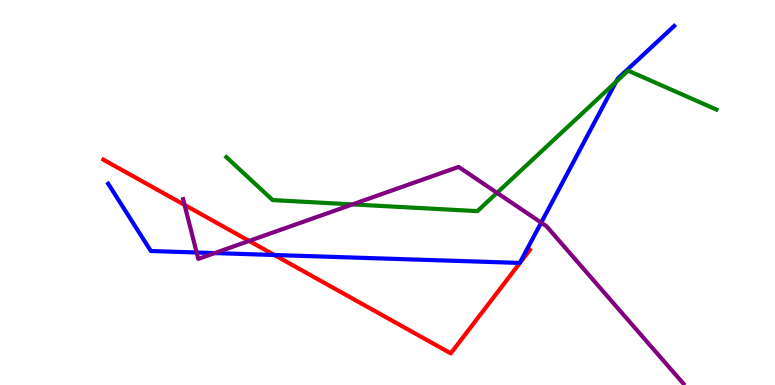[{'lines': ['blue', 'red'], 'intersections': [{'x': 3.54, 'y': 3.38}]}, {'lines': ['green', 'red'], 'intersections': []}, {'lines': ['purple', 'red'], 'intersections': [{'x': 2.38, 'y': 4.68}, {'x': 3.21, 'y': 3.74}]}, {'lines': ['blue', 'green'], 'intersections': [{'x': 7.95, 'y': 7.87}]}, {'lines': ['blue', 'purple'], 'intersections': [{'x': 2.54, 'y': 3.44}, {'x': 2.77, 'y': 3.43}, {'x': 6.98, 'y': 4.22}]}, {'lines': ['green', 'purple'], 'intersections': [{'x': 4.55, 'y': 4.69}, {'x': 6.41, 'y': 4.99}]}]